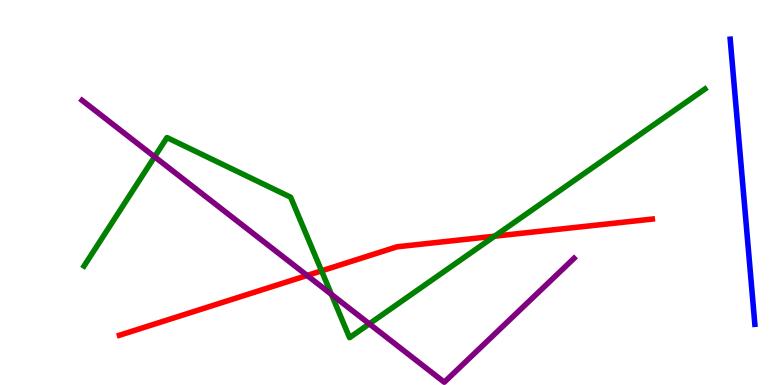[{'lines': ['blue', 'red'], 'intersections': []}, {'lines': ['green', 'red'], 'intersections': [{'x': 4.15, 'y': 2.96}, {'x': 6.38, 'y': 3.86}]}, {'lines': ['purple', 'red'], 'intersections': [{'x': 3.96, 'y': 2.85}]}, {'lines': ['blue', 'green'], 'intersections': []}, {'lines': ['blue', 'purple'], 'intersections': []}, {'lines': ['green', 'purple'], 'intersections': [{'x': 1.99, 'y': 5.93}, {'x': 4.28, 'y': 2.35}, {'x': 4.77, 'y': 1.59}]}]